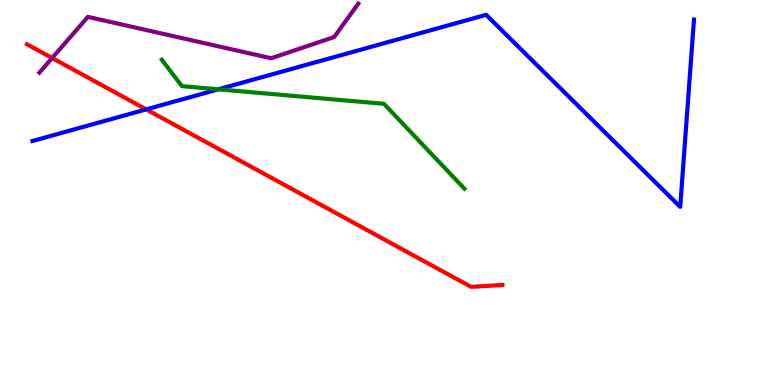[{'lines': ['blue', 'red'], 'intersections': [{'x': 1.89, 'y': 7.16}]}, {'lines': ['green', 'red'], 'intersections': []}, {'lines': ['purple', 'red'], 'intersections': [{'x': 0.673, 'y': 8.49}]}, {'lines': ['blue', 'green'], 'intersections': [{'x': 2.82, 'y': 7.68}]}, {'lines': ['blue', 'purple'], 'intersections': []}, {'lines': ['green', 'purple'], 'intersections': []}]